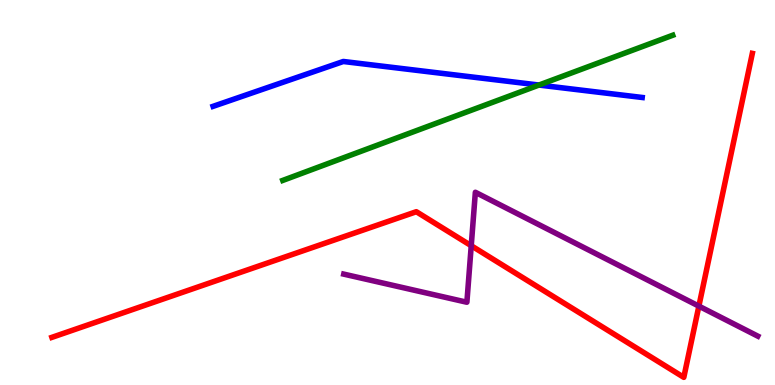[{'lines': ['blue', 'red'], 'intersections': []}, {'lines': ['green', 'red'], 'intersections': []}, {'lines': ['purple', 'red'], 'intersections': [{'x': 6.08, 'y': 3.62}, {'x': 9.02, 'y': 2.05}]}, {'lines': ['blue', 'green'], 'intersections': [{'x': 6.95, 'y': 7.79}]}, {'lines': ['blue', 'purple'], 'intersections': []}, {'lines': ['green', 'purple'], 'intersections': []}]